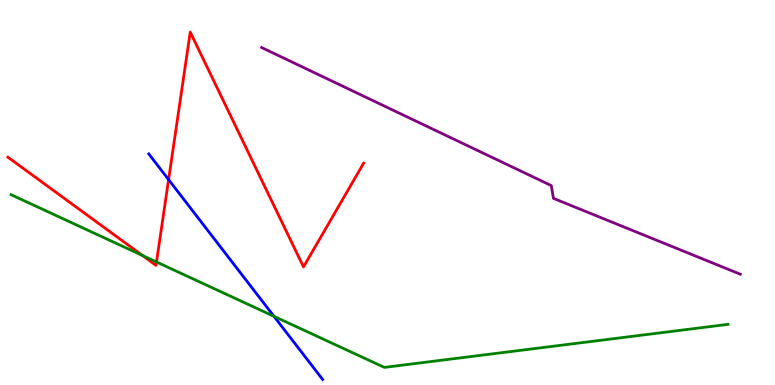[{'lines': ['blue', 'red'], 'intersections': [{'x': 2.18, 'y': 5.33}]}, {'lines': ['green', 'red'], 'intersections': [{'x': 1.84, 'y': 3.36}, {'x': 2.02, 'y': 3.2}]}, {'lines': ['purple', 'red'], 'intersections': []}, {'lines': ['blue', 'green'], 'intersections': [{'x': 3.54, 'y': 1.78}]}, {'lines': ['blue', 'purple'], 'intersections': []}, {'lines': ['green', 'purple'], 'intersections': []}]